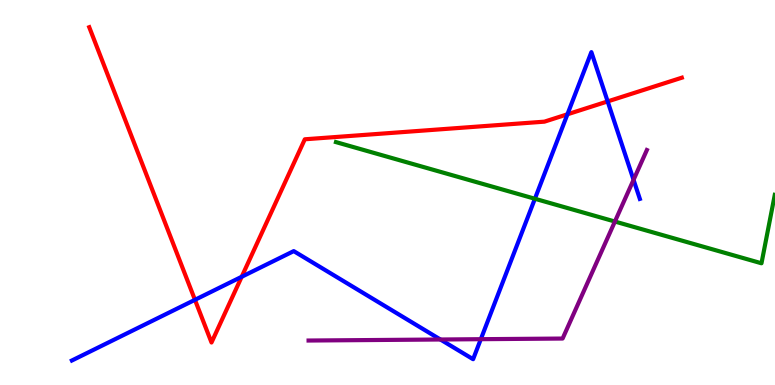[{'lines': ['blue', 'red'], 'intersections': [{'x': 2.52, 'y': 2.21}, {'x': 3.12, 'y': 2.81}, {'x': 7.32, 'y': 7.03}, {'x': 7.84, 'y': 7.37}]}, {'lines': ['green', 'red'], 'intersections': []}, {'lines': ['purple', 'red'], 'intersections': []}, {'lines': ['blue', 'green'], 'intersections': [{'x': 6.9, 'y': 4.84}]}, {'lines': ['blue', 'purple'], 'intersections': [{'x': 5.68, 'y': 1.18}, {'x': 6.2, 'y': 1.19}, {'x': 8.17, 'y': 5.33}]}, {'lines': ['green', 'purple'], 'intersections': [{'x': 7.93, 'y': 4.25}]}]